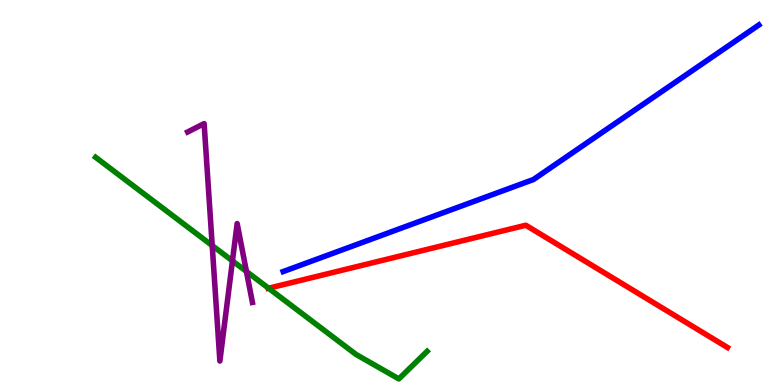[{'lines': ['blue', 'red'], 'intersections': []}, {'lines': ['green', 'red'], 'intersections': [{'x': 3.47, 'y': 2.51}]}, {'lines': ['purple', 'red'], 'intersections': []}, {'lines': ['blue', 'green'], 'intersections': []}, {'lines': ['blue', 'purple'], 'intersections': []}, {'lines': ['green', 'purple'], 'intersections': [{'x': 2.74, 'y': 3.62}, {'x': 3.0, 'y': 3.22}, {'x': 3.18, 'y': 2.95}]}]